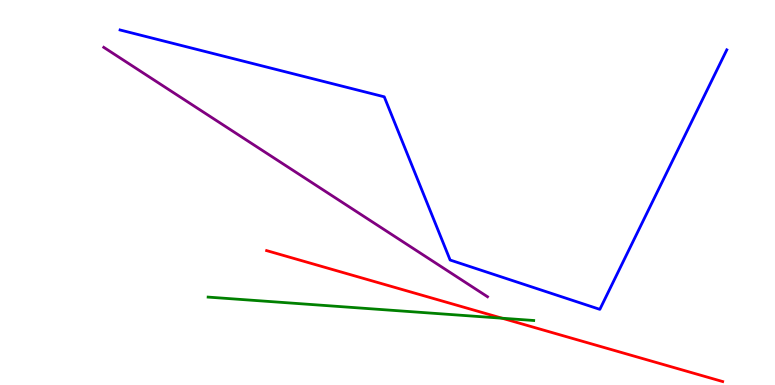[{'lines': ['blue', 'red'], 'intersections': []}, {'lines': ['green', 'red'], 'intersections': [{'x': 6.48, 'y': 1.73}]}, {'lines': ['purple', 'red'], 'intersections': []}, {'lines': ['blue', 'green'], 'intersections': []}, {'lines': ['blue', 'purple'], 'intersections': []}, {'lines': ['green', 'purple'], 'intersections': []}]